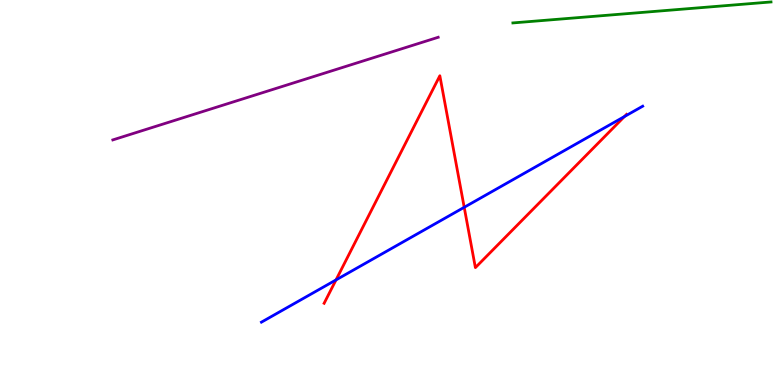[{'lines': ['blue', 'red'], 'intersections': [{'x': 4.34, 'y': 2.73}, {'x': 5.99, 'y': 4.62}, {'x': 8.06, 'y': 6.97}]}, {'lines': ['green', 'red'], 'intersections': []}, {'lines': ['purple', 'red'], 'intersections': []}, {'lines': ['blue', 'green'], 'intersections': []}, {'lines': ['blue', 'purple'], 'intersections': []}, {'lines': ['green', 'purple'], 'intersections': []}]